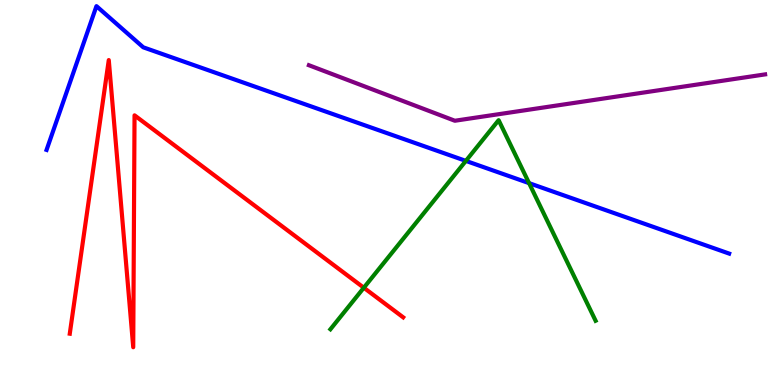[{'lines': ['blue', 'red'], 'intersections': []}, {'lines': ['green', 'red'], 'intersections': [{'x': 4.69, 'y': 2.53}]}, {'lines': ['purple', 'red'], 'intersections': []}, {'lines': ['blue', 'green'], 'intersections': [{'x': 6.01, 'y': 5.82}, {'x': 6.83, 'y': 5.24}]}, {'lines': ['blue', 'purple'], 'intersections': []}, {'lines': ['green', 'purple'], 'intersections': []}]